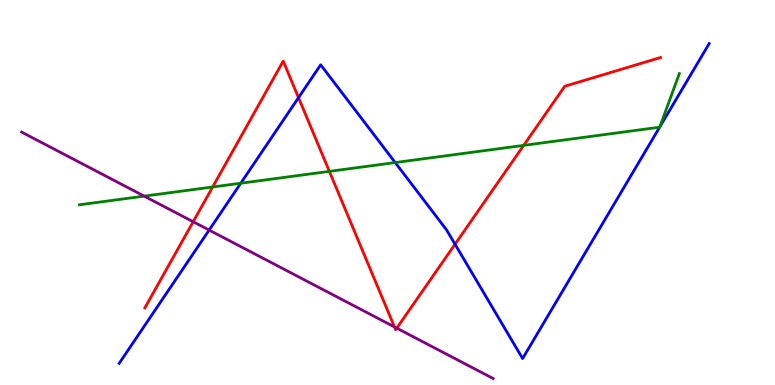[{'lines': ['blue', 'red'], 'intersections': [{'x': 3.85, 'y': 7.46}, {'x': 5.87, 'y': 3.66}]}, {'lines': ['green', 'red'], 'intersections': [{'x': 2.74, 'y': 5.14}, {'x': 4.25, 'y': 5.55}, {'x': 6.76, 'y': 6.22}]}, {'lines': ['purple', 'red'], 'intersections': [{'x': 2.49, 'y': 4.24}, {'x': 5.09, 'y': 1.51}, {'x': 5.12, 'y': 1.48}]}, {'lines': ['blue', 'green'], 'intersections': [{'x': 3.11, 'y': 5.24}, {'x': 5.1, 'y': 5.78}, {'x': 8.51, 'y': 6.7}, {'x': 8.51, 'y': 6.7}]}, {'lines': ['blue', 'purple'], 'intersections': [{'x': 2.7, 'y': 4.02}]}, {'lines': ['green', 'purple'], 'intersections': [{'x': 1.86, 'y': 4.91}]}]